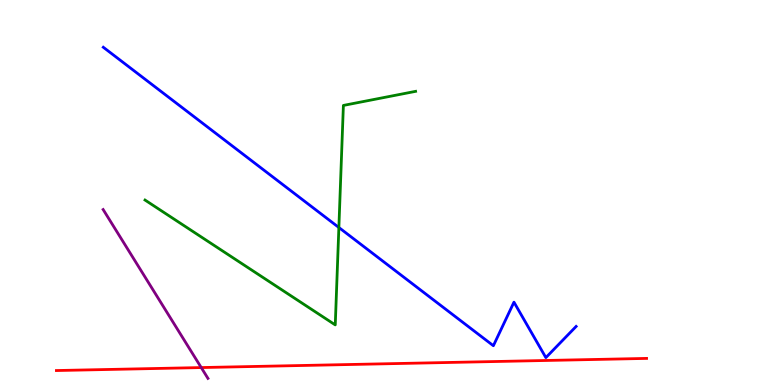[{'lines': ['blue', 'red'], 'intersections': []}, {'lines': ['green', 'red'], 'intersections': []}, {'lines': ['purple', 'red'], 'intersections': [{'x': 2.6, 'y': 0.453}]}, {'lines': ['blue', 'green'], 'intersections': [{'x': 4.37, 'y': 4.09}]}, {'lines': ['blue', 'purple'], 'intersections': []}, {'lines': ['green', 'purple'], 'intersections': []}]